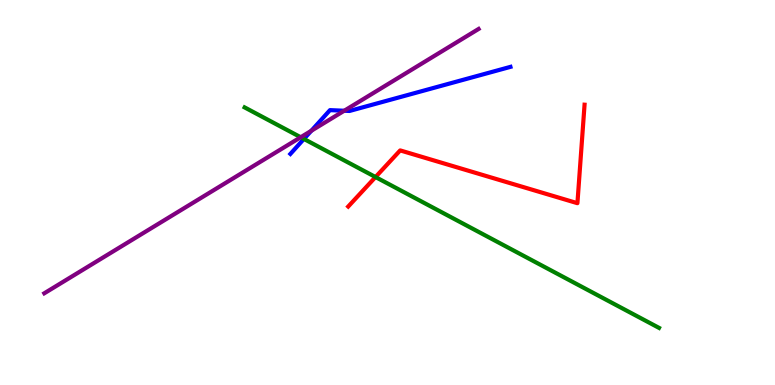[{'lines': ['blue', 'red'], 'intersections': []}, {'lines': ['green', 'red'], 'intersections': [{'x': 4.85, 'y': 5.4}]}, {'lines': ['purple', 'red'], 'intersections': []}, {'lines': ['blue', 'green'], 'intersections': [{'x': 3.92, 'y': 6.39}]}, {'lines': ['blue', 'purple'], 'intersections': [{'x': 4.02, 'y': 6.6}, {'x': 4.44, 'y': 7.12}]}, {'lines': ['green', 'purple'], 'intersections': [{'x': 3.88, 'y': 6.44}]}]